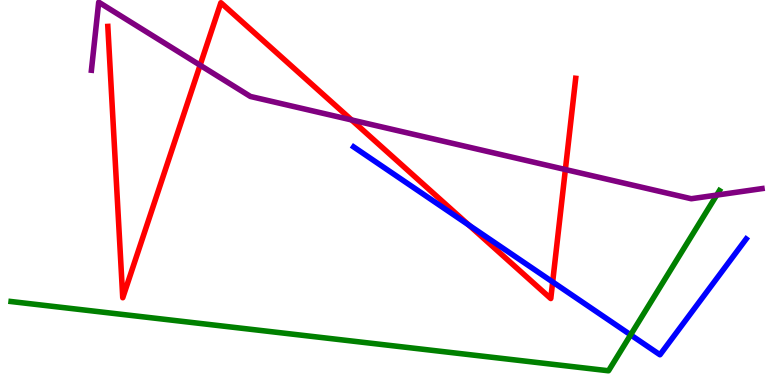[{'lines': ['blue', 'red'], 'intersections': [{'x': 6.05, 'y': 4.15}, {'x': 7.13, 'y': 2.68}]}, {'lines': ['green', 'red'], 'intersections': []}, {'lines': ['purple', 'red'], 'intersections': [{'x': 2.58, 'y': 8.31}, {'x': 4.54, 'y': 6.88}, {'x': 7.3, 'y': 5.6}]}, {'lines': ['blue', 'green'], 'intersections': [{'x': 8.14, 'y': 1.3}]}, {'lines': ['blue', 'purple'], 'intersections': []}, {'lines': ['green', 'purple'], 'intersections': [{'x': 9.25, 'y': 4.93}]}]